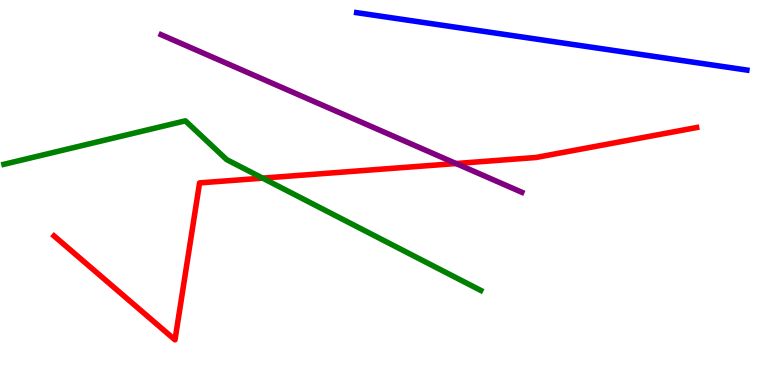[{'lines': ['blue', 'red'], 'intersections': []}, {'lines': ['green', 'red'], 'intersections': [{'x': 3.39, 'y': 5.37}]}, {'lines': ['purple', 'red'], 'intersections': [{'x': 5.88, 'y': 5.75}]}, {'lines': ['blue', 'green'], 'intersections': []}, {'lines': ['blue', 'purple'], 'intersections': []}, {'lines': ['green', 'purple'], 'intersections': []}]